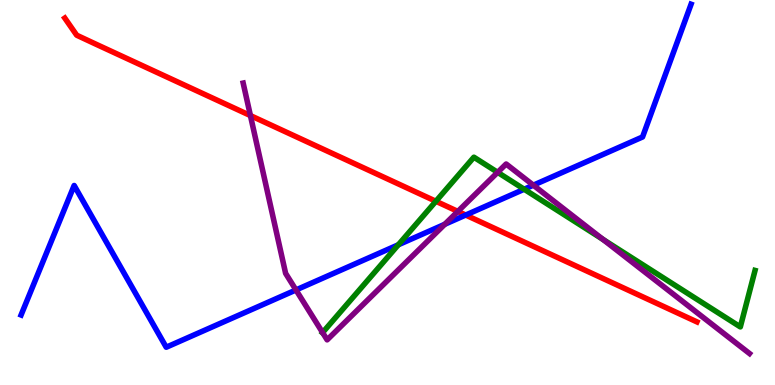[{'lines': ['blue', 'red'], 'intersections': [{'x': 6.01, 'y': 4.41}]}, {'lines': ['green', 'red'], 'intersections': [{'x': 5.62, 'y': 4.77}]}, {'lines': ['purple', 'red'], 'intersections': [{'x': 3.23, 'y': 7.0}, {'x': 5.91, 'y': 4.51}]}, {'lines': ['blue', 'green'], 'intersections': [{'x': 5.14, 'y': 3.64}, {'x': 6.76, 'y': 5.08}]}, {'lines': ['blue', 'purple'], 'intersections': [{'x': 3.82, 'y': 2.47}, {'x': 5.74, 'y': 4.17}, {'x': 6.88, 'y': 5.19}]}, {'lines': ['green', 'purple'], 'intersections': [{'x': 4.16, 'y': 1.36}, {'x': 6.42, 'y': 5.52}, {'x': 7.78, 'y': 3.78}]}]